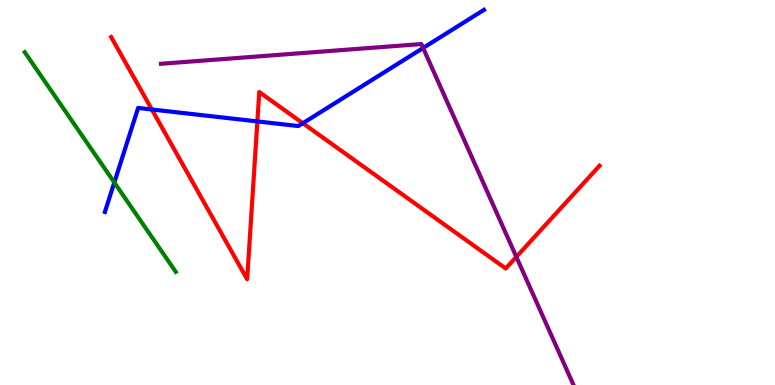[{'lines': ['blue', 'red'], 'intersections': [{'x': 1.96, 'y': 7.16}, {'x': 3.32, 'y': 6.85}, {'x': 3.91, 'y': 6.8}]}, {'lines': ['green', 'red'], 'intersections': []}, {'lines': ['purple', 'red'], 'intersections': [{'x': 6.66, 'y': 3.33}]}, {'lines': ['blue', 'green'], 'intersections': [{'x': 1.48, 'y': 5.26}]}, {'lines': ['blue', 'purple'], 'intersections': [{'x': 5.46, 'y': 8.75}]}, {'lines': ['green', 'purple'], 'intersections': []}]